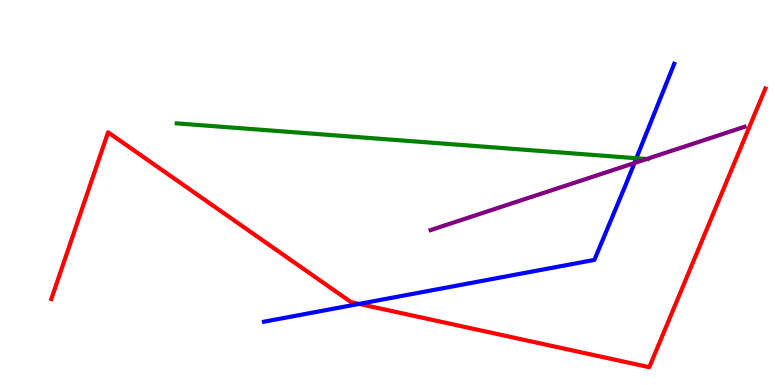[{'lines': ['blue', 'red'], 'intersections': [{'x': 4.63, 'y': 2.11}]}, {'lines': ['green', 'red'], 'intersections': []}, {'lines': ['purple', 'red'], 'intersections': []}, {'lines': ['blue', 'green'], 'intersections': [{'x': 8.21, 'y': 5.89}]}, {'lines': ['blue', 'purple'], 'intersections': [{'x': 8.19, 'y': 5.77}]}, {'lines': ['green', 'purple'], 'intersections': [{'x': 8.34, 'y': 5.87}]}]